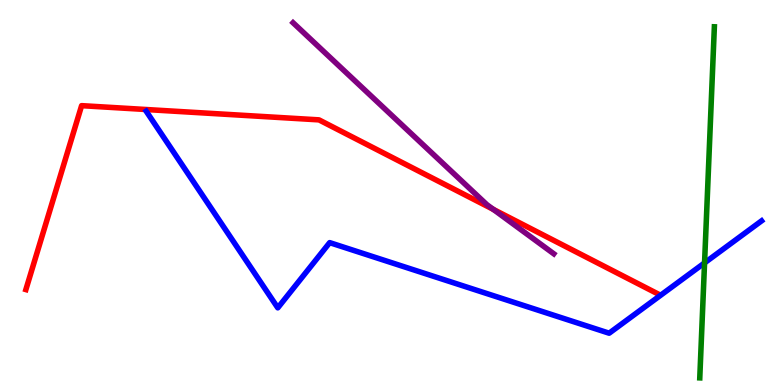[{'lines': ['blue', 'red'], 'intersections': []}, {'lines': ['green', 'red'], 'intersections': []}, {'lines': ['purple', 'red'], 'intersections': [{'x': 6.37, 'y': 4.56}]}, {'lines': ['blue', 'green'], 'intersections': [{'x': 9.09, 'y': 3.17}]}, {'lines': ['blue', 'purple'], 'intersections': []}, {'lines': ['green', 'purple'], 'intersections': []}]